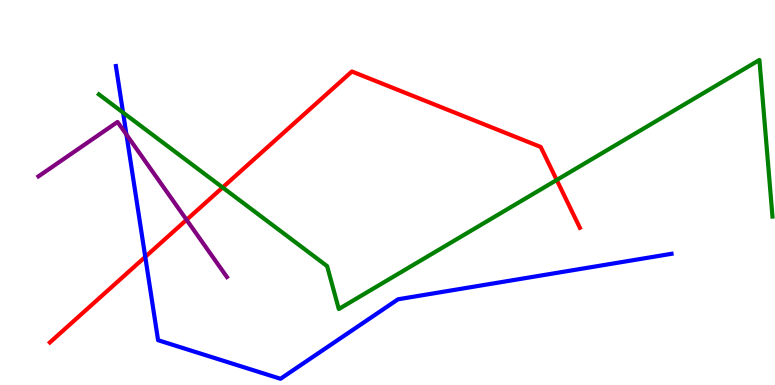[{'lines': ['blue', 'red'], 'intersections': [{'x': 1.87, 'y': 3.33}]}, {'lines': ['green', 'red'], 'intersections': [{'x': 2.87, 'y': 5.13}, {'x': 7.18, 'y': 5.33}]}, {'lines': ['purple', 'red'], 'intersections': [{'x': 2.41, 'y': 4.29}]}, {'lines': ['blue', 'green'], 'intersections': [{'x': 1.59, 'y': 7.08}]}, {'lines': ['blue', 'purple'], 'intersections': [{'x': 1.63, 'y': 6.5}]}, {'lines': ['green', 'purple'], 'intersections': []}]